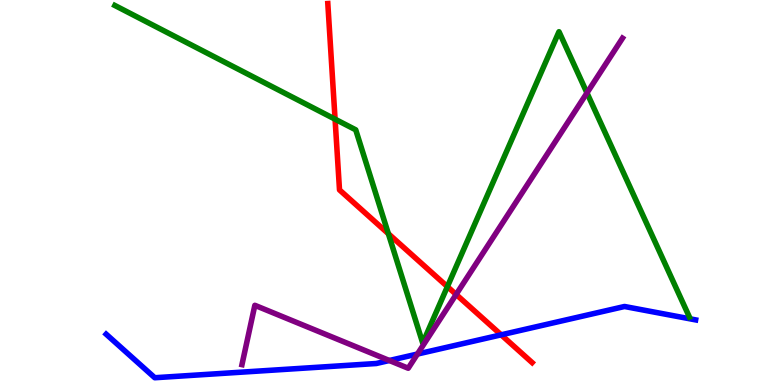[{'lines': ['blue', 'red'], 'intersections': [{'x': 6.47, 'y': 1.3}]}, {'lines': ['green', 'red'], 'intersections': [{'x': 4.32, 'y': 6.9}, {'x': 5.01, 'y': 3.93}, {'x': 5.77, 'y': 2.56}]}, {'lines': ['purple', 'red'], 'intersections': [{'x': 5.89, 'y': 2.35}]}, {'lines': ['blue', 'green'], 'intersections': []}, {'lines': ['blue', 'purple'], 'intersections': [{'x': 5.02, 'y': 0.636}, {'x': 5.39, 'y': 0.804}]}, {'lines': ['green', 'purple'], 'intersections': [{'x': 7.57, 'y': 7.59}]}]